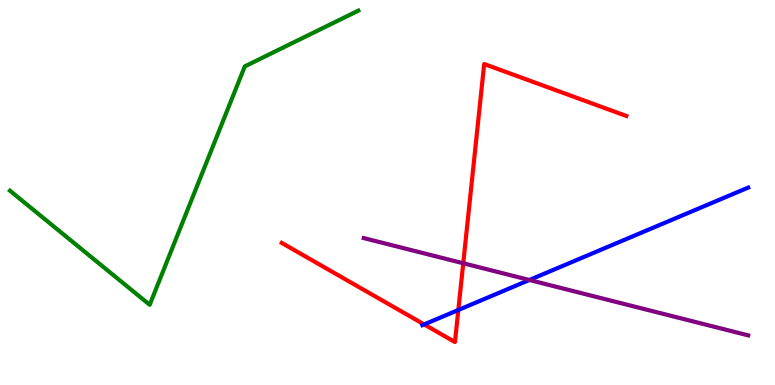[{'lines': ['blue', 'red'], 'intersections': [{'x': 5.47, 'y': 1.57}, {'x': 5.91, 'y': 1.95}]}, {'lines': ['green', 'red'], 'intersections': []}, {'lines': ['purple', 'red'], 'intersections': [{'x': 5.98, 'y': 3.16}]}, {'lines': ['blue', 'green'], 'intersections': []}, {'lines': ['blue', 'purple'], 'intersections': [{'x': 6.83, 'y': 2.73}]}, {'lines': ['green', 'purple'], 'intersections': []}]